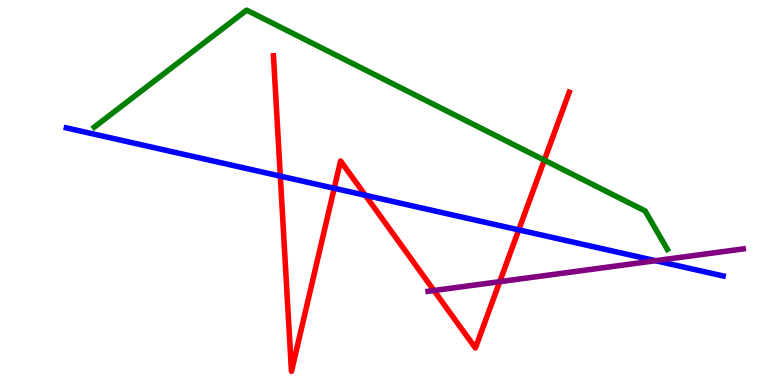[{'lines': ['blue', 'red'], 'intersections': [{'x': 3.62, 'y': 5.43}, {'x': 4.31, 'y': 5.11}, {'x': 4.71, 'y': 4.93}, {'x': 6.69, 'y': 4.03}]}, {'lines': ['green', 'red'], 'intersections': [{'x': 7.02, 'y': 5.84}]}, {'lines': ['purple', 'red'], 'intersections': [{'x': 5.6, 'y': 2.45}, {'x': 6.45, 'y': 2.68}]}, {'lines': ['blue', 'green'], 'intersections': []}, {'lines': ['blue', 'purple'], 'intersections': [{'x': 8.46, 'y': 3.23}]}, {'lines': ['green', 'purple'], 'intersections': []}]